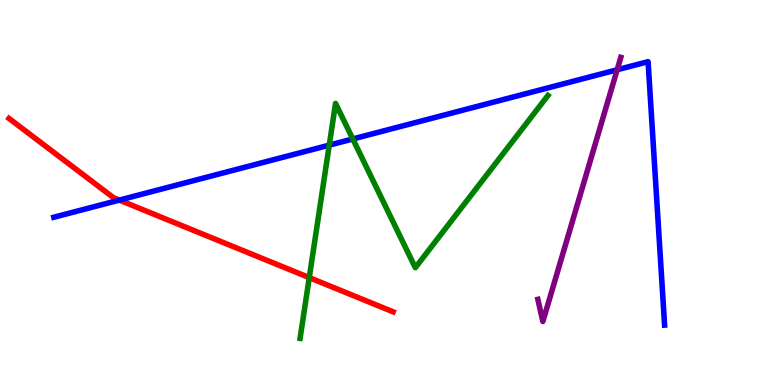[{'lines': ['blue', 'red'], 'intersections': [{'x': 1.54, 'y': 4.8}]}, {'lines': ['green', 'red'], 'intersections': [{'x': 3.99, 'y': 2.79}]}, {'lines': ['purple', 'red'], 'intersections': []}, {'lines': ['blue', 'green'], 'intersections': [{'x': 4.25, 'y': 6.23}, {'x': 4.55, 'y': 6.39}]}, {'lines': ['blue', 'purple'], 'intersections': [{'x': 7.96, 'y': 8.19}]}, {'lines': ['green', 'purple'], 'intersections': []}]